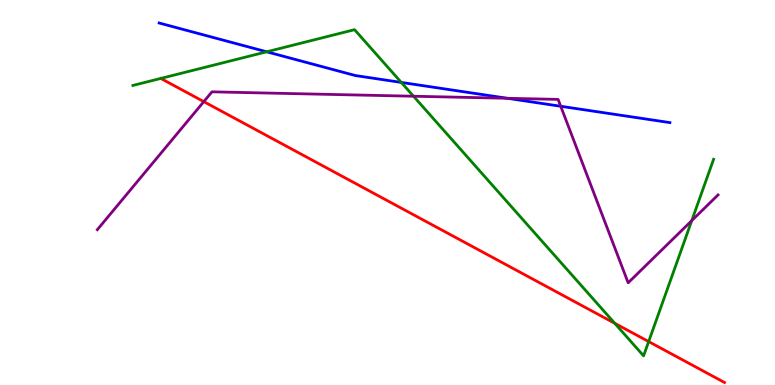[{'lines': ['blue', 'red'], 'intersections': []}, {'lines': ['green', 'red'], 'intersections': [{'x': 7.93, 'y': 1.6}, {'x': 8.37, 'y': 1.13}]}, {'lines': ['purple', 'red'], 'intersections': [{'x': 2.63, 'y': 7.36}]}, {'lines': ['blue', 'green'], 'intersections': [{'x': 3.44, 'y': 8.65}, {'x': 5.18, 'y': 7.86}]}, {'lines': ['blue', 'purple'], 'intersections': [{'x': 6.55, 'y': 7.45}, {'x': 7.24, 'y': 7.24}]}, {'lines': ['green', 'purple'], 'intersections': [{'x': 5.34, 'y': 7.5}, {'x': 8.93, 'y': 4.27}]}]